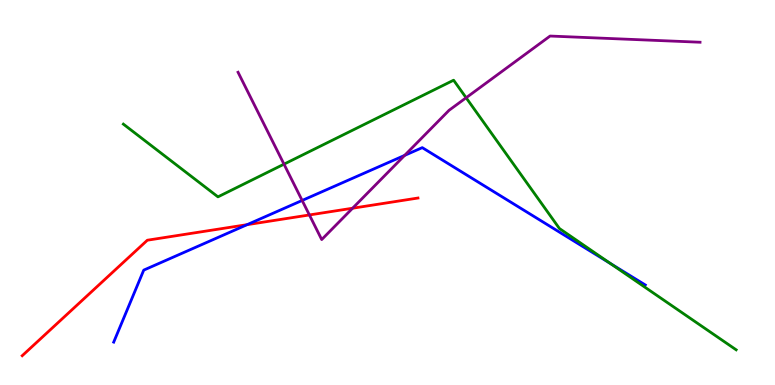[{'lines': ['blue', 'red'], 'intersections': [{'x': 3.19, 'y': 4.16}]}, {'lines': ['green', 'red'], 'intersections': []}, {'lines': ['purple', 'red'], 'intersections': [{'x': 3.99, 'y': 4.42}, {'x': 4.55, 'y': 4.59}]}, {'lines': ['blue', 'green'], 'intersections': [{'x': 7.87, 'y': 3.16}]}, {'lines': ['blue', 'purple'], 'intersections': [{'x': 3.9, 'y': 4.79}, {'x': 5.22, 'y': 5.96}]}, {'lines': ['green', 'purple'], 'intersections': [{'x': 3.66, 'y': 5.74}, {'x': 6.01, 'y': 7.46}]}]